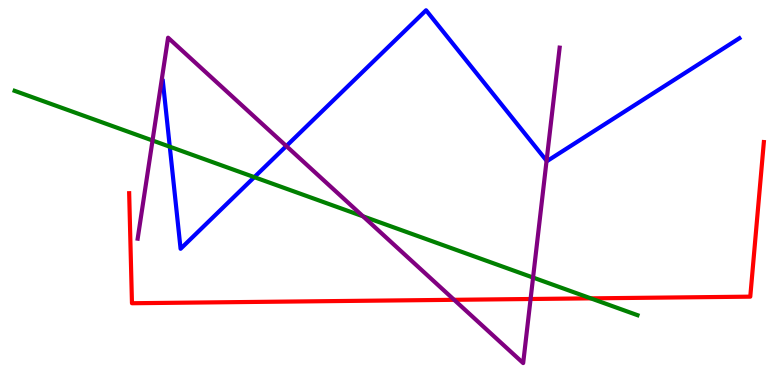[{'lines': ['blue', 'red'], 'intersections': []}, {'lines': ['green', 'red'], 'intersections': [{'x': 7.62, 'y': 2.25}]}, {'lines': ['purple', 'red'], 'intersections': [{'x': 5.86, 'y': 2.21}, {'x': 6.85, 'y': 2.23}]}, {'lines': ['blue', 'green'], 'intersections': [{'x': 2.19, 'y': 6.19}, {'x': 3.28, 'y': 5.4}]}, {'lines': ['blue', 'purple'], 'intersections': [{'x': 3.69, 'y': 6.21}, {'x': 7.05, 'y': 5.83}]}, {'lines': ['green', 'purple'], 'intersections': [{'x': 1.97, 'y': 6.35}, {'x': 4.68, 'y': 4.38}, {'x': 6.88, 'y': 2.79}]}]